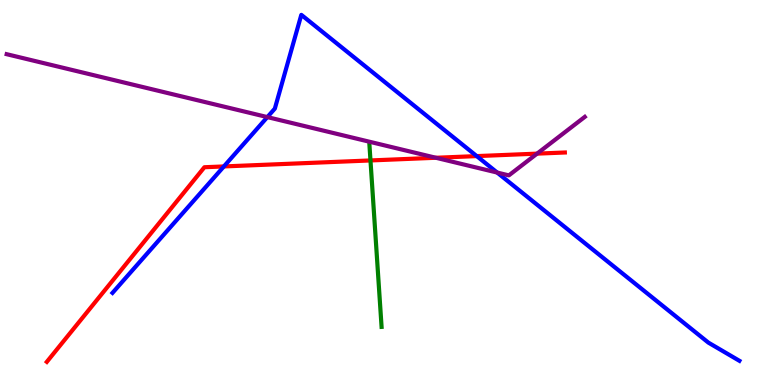[{'lines': ['blue', 'red'], 'intersections': [{'x': 2.89, 'y': 5.68}, {'x': 6.15, 'y': 5.95}]}, {'lines': ['green', 'red'], 'intersections': [{'x': 4.78, 'y': 5.83}]}, {'lines': ['purple', 'red'], 'intersections': [{'x': 5.62, 'y': 5.9}, {'x': 6.93, 'y': 6.01}]}, {'lines': ['blue', 'green'], 'intersections': []}, {'lines': ['blue', 'purple'], 'intersections': [{'x': 3.45, 'y': 6.96}, {'x': 6.42, 'y': 5.52}]}, {'lines': ['green', 'purple'], 'intersections': []}]